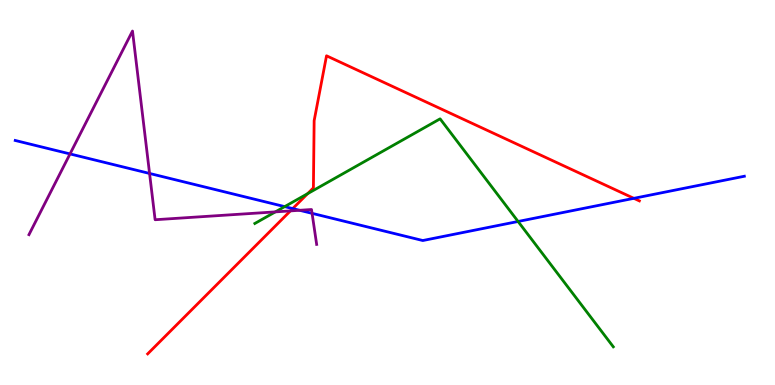[{'lines': ['blue', 'red'], 'intersections': [{'x': 3.78, 'y': 4.58}, {'x': 8.18, 'y': 4.85}]}, {'lines': ['green', 'red'], 'intersections': [{'x': 3.97, 'y': 4.97}]}, {'lines': ['purple', 'red'], 'intersections': [{'x': 3.75, 'y': 4.52}]}, {'lines': ['blue', 'green'], 'intersections': [{'x': 3.67, 'y': 4.63}, {'x': 6.68, 'y': 4.25}]}, {'lines': ['blue', 'purple'], 'intersections': [{'x': 0.904, 'y': 6.0}, {'x': 1.93, 'y': 5.49}, {'x': 3.87, 'y': 4.54}, {'x': 4.03, 'y': 4.46}]}, {'lines': ['green', 'purple'], 'intersections': [{'x': 3.55, 'y': 4.5}]}]